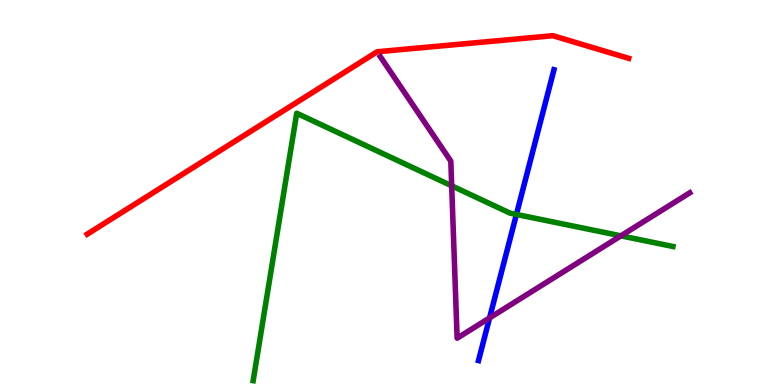[{'lines': ['blue', 'red'], 'intersections': []}, {'lines': ['green', 'red'], 'intersections': []}, {'lines': ['purple', 'red'], 'intersections': []}, {'lines': ['blue', 'green'], 'intersections': [{'x': 6.66, 'y': 4.43}]}, {'lines': ['blue', 'purple'], 'intersections': [{'x': 6.32, 'y': 1.74}]}, {'lines': ['green', 'purple'], 'intersections': [{'x': 5.83, 'y': 5.17}, {'x': 8.01, 'y': 3.87}]}]